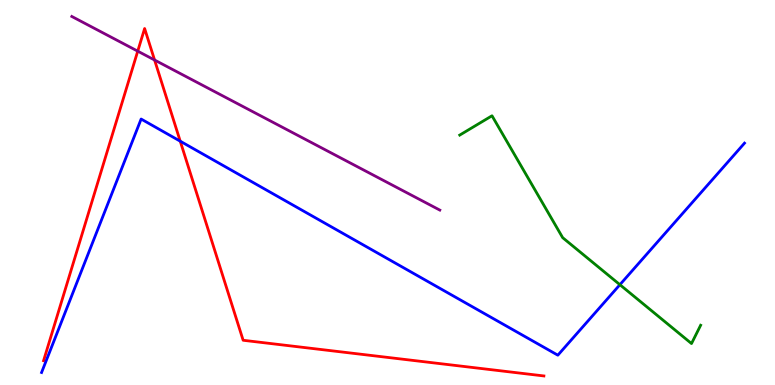[{'lines': ['blue', 'red'], 'intersections': [{'x': 2.33, 'y': 6.33}]}, {'lines': ['green', 'red'], 'intersections': []}, {'lines': ['purple', 'red'], 'intersections': [{'x': 1.78, 'y': 8.67}, {'x': 1.99, 'y': 8.44}]}, {'lines': ['blue', 'green'], 'intersections': [{'x': 8.0, 'y': 2.61}]}, {'lines': ['blue', 'purple'], 'intersections': []}, {'lines': ['green', 'purple'], 'intersections': []}]